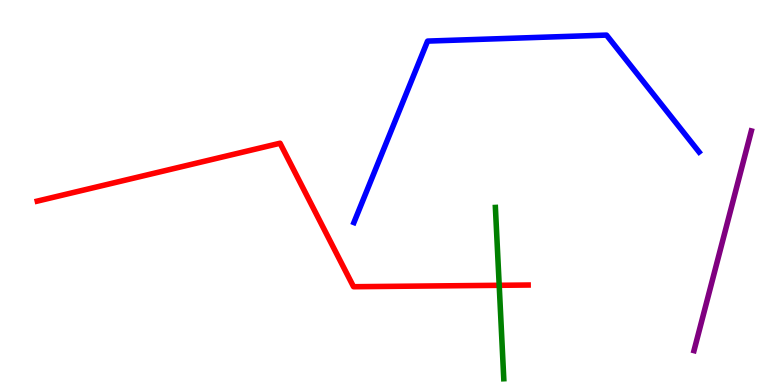[{'lines': ['blue', 'red'], 'intersections': []}, {'lines': ['green', 'red'], 'intersections': [{'x': 6.44, 'y': 2.59}]}, {'lines': ['purple', 'red'], 'intersections': []}, {'lines': ['blue', 'green'], 'intersections': []}, {'lines': ['blue', 'purple'], 'intersections': []}, {'lines': ['green', 'purple'], 'intersections': []}]